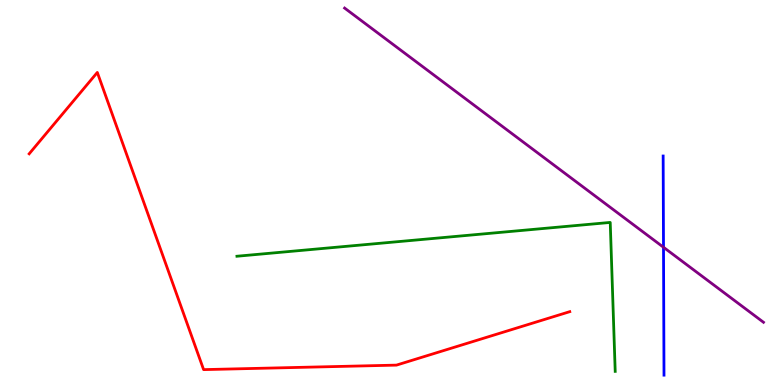[{'lines': ['blue', 'red'], 'intersections': []}, {'lines': ['green', 'red'], 'intersections': []}, {'lines': ['purple', 'red'], 'intersections': []}, {'lines': ['blue', 'green'], 'intersections': []}, {'lines': ['blue', 'purple'], 'intersections': [{'x': 8.56, 'y': 3.58}]}, {'lines': ['green', 'purple'], 'intersections': []}]